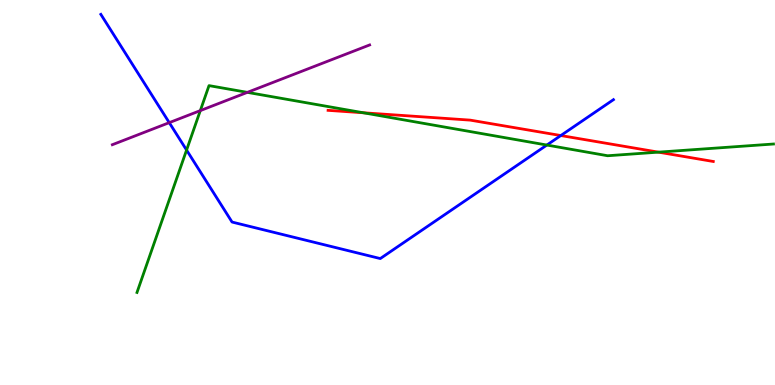[{'lines': ['blue', 'red'], 'intersections': [{'x': 7.24, 'y': 6.48}]}, {'lines': ['green', 'red'], 'intersections': [{'x': 4.69, 'y': 7.07}, {'x': 8.5, 'y': 6.05}]}, {'lines': ['purple', 'red'], 'intersections': []}, {'lines': ['blue', 'green'], 'intersections': [{'x': 2.41, 'y': 6.1}, {'x': 7.06, 'y': 6.23}]}, {'lines': ['blue', 'purple'], 'intersections': [{'x': 2.18, 'y': 6.81}]}, {'lines': ['green', 'purple'], 'intersections': [{'x': 2.58, 'y': 7.13}, {'x': 3.19, 'y': 7.6}]}]